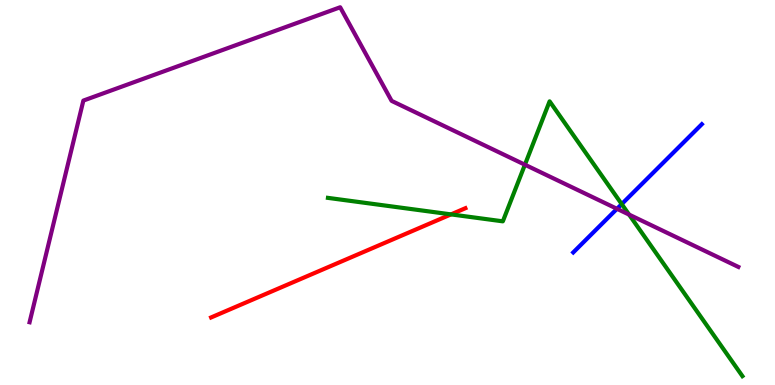[{'lines': ['blue', 'red'], 'intersections': []}, {'lines': ['green', 'red'], 'intersections': [{'x': 5.82, 'y': 4.43}]}, {'lines': ['purple', 'red'], 'intersections': []}, {'lines': ['blue', 'green'], 'intersections': [{'x': 8.02, 'y': 4.7}]}, {'lines': ['blue', 'purple'], 'intersections': [{'x': 7.96, 'y': 4.58}]}, {'lines': ['green', 'purple'], 'intersections': [{'x': 6.77, 'y': 5.72}, {'x': 8.12, 'y': 4.43}]}]